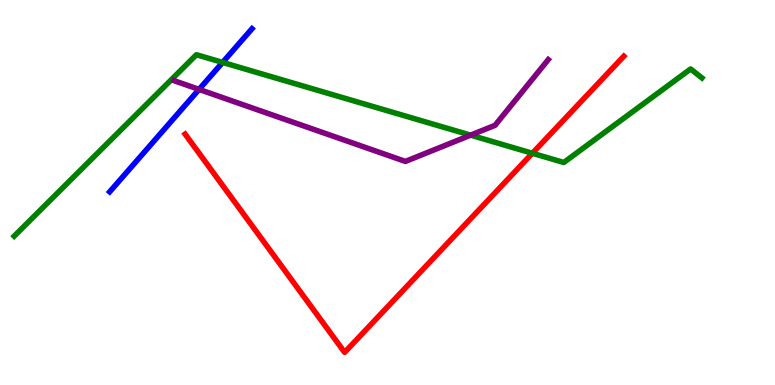[{'lines': ['blue', 'red'], 'intersections': []}, {'lines': ['green', 'red'], 'intersections': [{'x': 6.87, 'y': 6.02}]}, {'lines': ['purple', 'red'], 'intersections': []}, {'lines': ['blue', 'green'], 'intersections': [{'x': 2.87, 'y': 8.38}]}, {'lines': ['blue', 'purple'], 'intersections': [{'x': 2.57, 'y': 7.68}]}, {'lines': ['green', 'purple'], 'intersections': [{'x': 6.07, 'y': 6.49}]}]